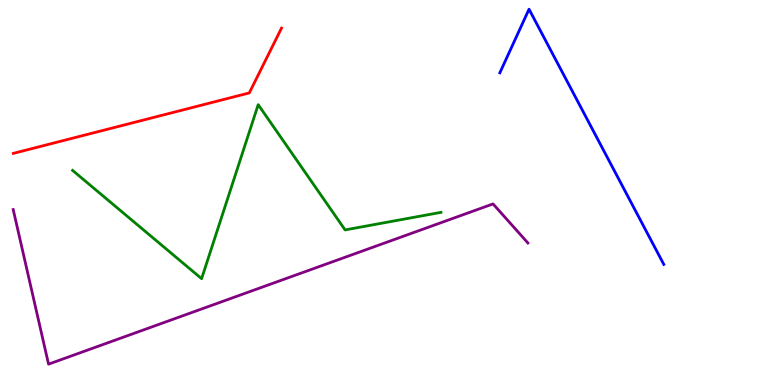[{'lines': ['blue', 'red'], 'intersections': []}, {'lines': ['green', 'red'], 'intersections': []}, {'lines': ['purple', 'red'], 'intersections': []}, {'lines': ['blue', 'green'], 'intersections': []}, {'lines': ['blue', 'purple'], 'intersections': []}, {'lines': ['green', 'purple'], 'intersections': []}]